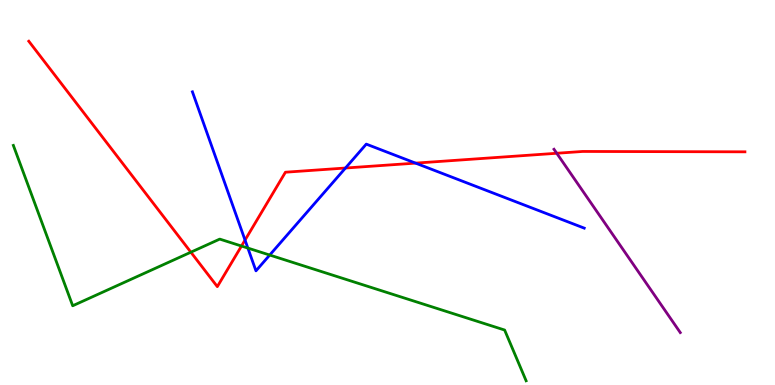[{'lines': ['blue', 'red'], 'intersections': [{'x': 3.16, 'y': 3.76}, {'x': 4.46, 'y': 5.64}, {'x': 5.36, 'y': 5.76}]}, {'lines': ['green', 'red'], 'intersections': [{'x': 2.46, 'y': 3.45}, {'x': 3.12, 'y': 3.61}]}, {'lines': ['purple', 'red'], 'intersections': [{'x': 7.18, 'y': 6.02}]}, {'lines': ['blue', 'green'], 'intersections': [{'x': 3.2, 'y': 3.56}, {'x': 3.48, 'y': 3.38}]}, {'lines': ['blue', 'purple'], 'intersections': []}, {'lines': ['green', 'purple'], 'intersections': []}]